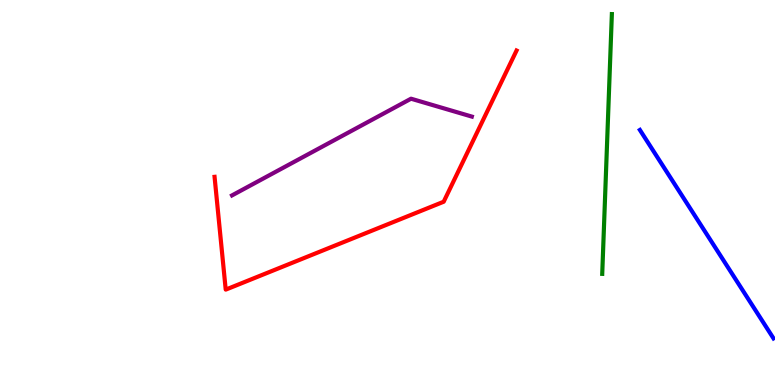[{'lines': ['blue', 'red'], 'intersections': []}, {'lines': ['green', 'red'], 'intersections': []}, {'lines': ['purple', 'red'], 'intersections': []}, {'lines': ['blue', 'green'], 'intersections': []}, {'lines': ['blue', 'purple'], 'intersections': []}, {'lines': ['green', 'purple'], 'intersections': []}]